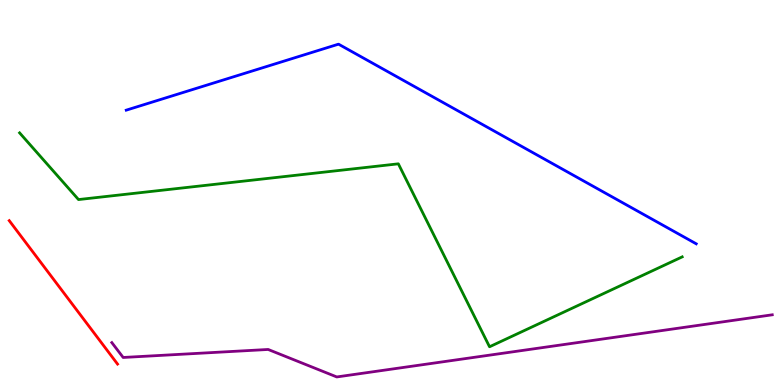[{'lines': ['blue', 'red'], 'intersections': []}, {'lines': ['green', 'red'], 'intersections': []}, {'lines': ['purple', 'red'], 'intersections': []}, {'lines': ['blue', 'green'], 'intersections': []}, {'lines': ['blue', 'purple'], 'intersections': []}, {'lines': ['green', 'purple'], 'intersections': []}]